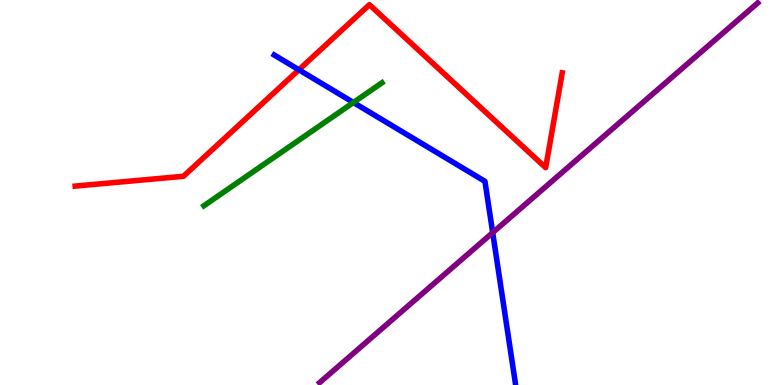[{'lines': ['blue', 'red'], 'intersections': [{'x': 3.86, 'y': 8.19}]}, {'lines': ['green', 'red'], 'intersections': []}, {'lines': ['purple', 'red'], 'intersections': []}, {'lines': ['blue', 'green'], 'intersections': [{'x': 4.56, 'y': 7.34}]}, {'lines': ['blue', 'purple'], 'intersections': [{'x': 6.36, 'y': 3.96}]}, {'lines': ['green', 'purple'], 'intersections': []}]